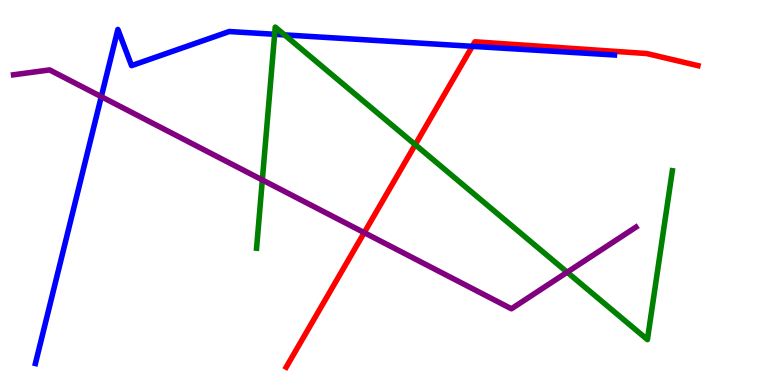[{'lines': ['blue', 'red'], 'intersections': [{'x': 6.09, 'y': 8.8}]}, {'lines': ['green', 'red'], 'intersections': [{'x': 5.36, 'y': 6.24}]}, {'lines': ['purple', 'red'], 'intersections': [{'x': 4.7, 'y': 3.96}]}, {'lines': ['blue', 'green'], 'intersections': [{'x': 3.54, 'y': 9.11}, {'x': 3.67, 'y': 9.09}]}, {'lines': ['blue', 'purple'], 'intersections': [{'x': 1.31, 'y': 7.49}]}, {'lines': ['green', 'purple'], 'intersections': [{'x': 3.38, 'y': 5.33}, {'x': 7.32, 'y': 2.93}]}]